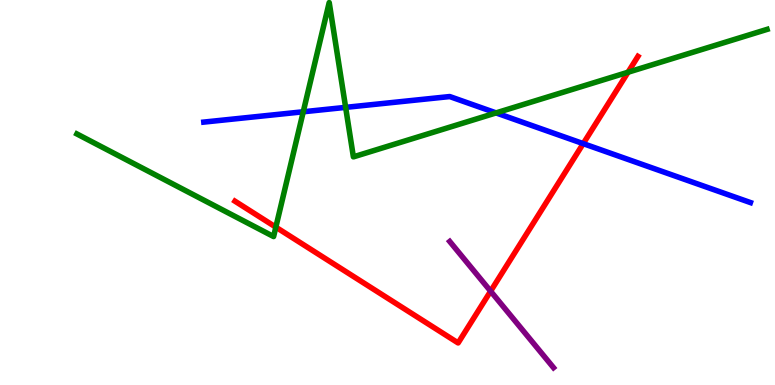[{'lines': ['blue', 'red'], 'intersections': [{'x': 7.53, 'y': 6.27}]}, {'lines': ['green', 'red'], 'intersections': [{'x': 3.56, 'y': 4.1}, {'x': 8.1, 'y': 8.12}]}, {'lines': ['purple', 'red'], 'intersections': [{'x': 6.33, 'y': 2.44}]}, {'lines': ['blue', 'green'], 'intersections': [{'x': 3.91, 'y': 7.1}, {'x': 4.46, 'y': 7.21}, {'x': 6.4, 'y': 7.07}]}, {'lines': ['blue', 'purple'], 'intersections': []}, {'lines': ['green', 'purple'], 'intersections': []}]